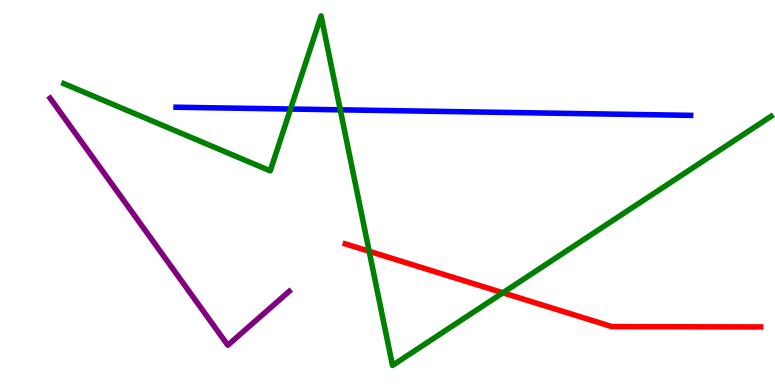[{'lines': ['blue', 'red'], 'intersections': []}, {'lines': ['green', 'red'], 'intersections': [{'x': 4.76, 'y': 3.47}, {'x': 6.49, 'y': 2.4}]}, {'lines': ['purple', 'red'], 'intersections': []}, {'lines': ['blue', 'green'], 'intersections': [{'x': 3.75, 'y': 7.17}, {'x': 4.39, 'y': 7.15}]}, {'lines': ['blue', 'purple'], 'intersections': []}, {'lines': ['green', 'purple'], 'intersections': []}]